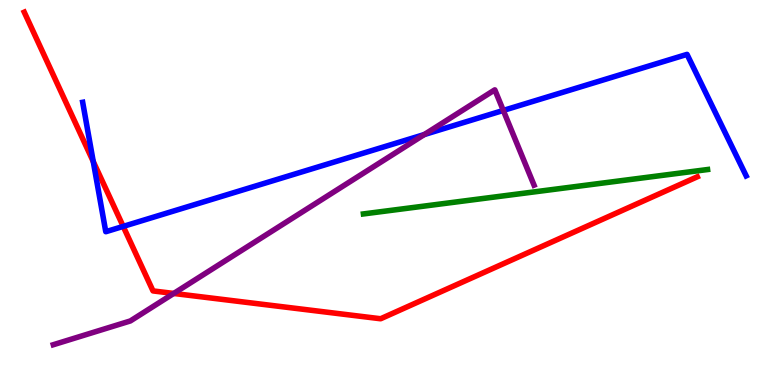[{'lines': ['blue', 'red'], 'intersections': [{'x': 1.2, 'y': 5.8}, {'x': 1.59, 'y': 4.12}]}, {'lines': ['green', 'red'], 'intersections': []}, {'lines': ['purple', 'red'], 'intersections': [{'x': 2.24, 'y': 2.38}]}, {'lines': ['blue', 'green'], 'intersections': []}, {'lines': ['blue', 'purple'], 'intersections': [{'x': 5.48, 'y': 6.51}, {'x': 6.49, 'y': 7.13}]}, {'lines': ['green', 'purple'], 'intersections': []}]